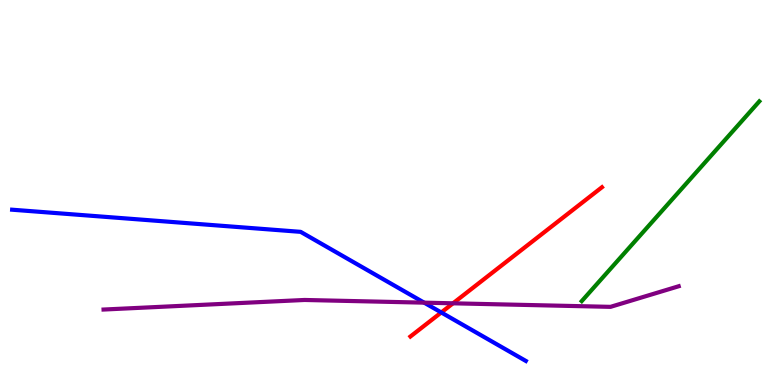[{'lines': ['blue', 'red'], 'intersections': [{'x': 5.69, 'y': 1.88}]}, {'lines': ['green', 'red'], 'intersections': []}, {'lines': ['purple', 'red'], 'intersections': [{'x': 5.85, 'y': 2.12}]}, {'lines': ['blue', 'green'], 'intersections': []}, {'lines': ['blue', 'purple'], 'intersections': [{'x': 5.47, 'y': 2.14}]}, {'lines': ['green', 'purple'], 'intersections': []}]